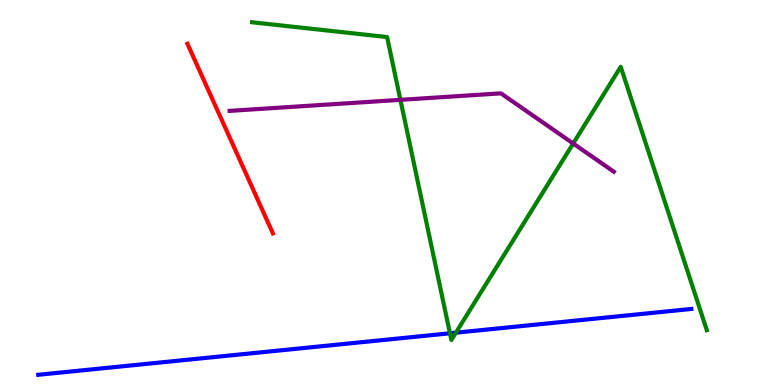[{'lines': ['blue', 'red'], 'intersections': []}, {'lines': ['green', 'red'], 'intersections': []}, {'lines': ['purple', 'red'], 'intersections': []}, {'lines': ['blue', 'green'], 'intersections': [{'x': 5.81, 'y': 1.34}, {'x': 5.88, 'y': 1.36}]}, {'lines': ['blue', 'purple'], 'intersections': []}, {'lines': ['green', 'purple'], 'intersections': [{'x': 5.17, 'y': 7.41}, {'x': 7.4, 'y': 6.27}]}]